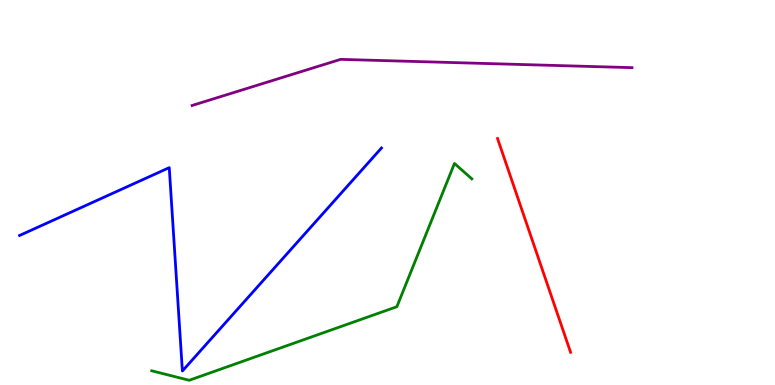[{'lines': ['blue', 'red'], 'intersections': []}, {'lines': ['green', 'red'], 'intersections': []}, {'lines': ['purple', 'red'], 'intersections': []}, {'lines': ['blue', 'green'], 'intersections': []}, {'lines': ['blue', 'purple'], 'intersections': []}, {'lines': ['green', 'purple'], 'intersections': []}]